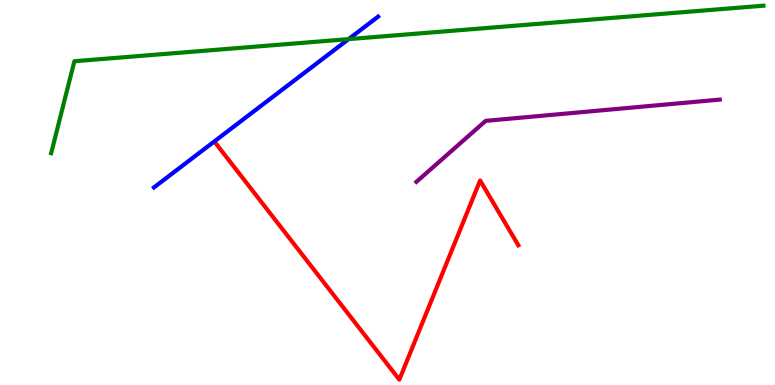[{'lines': ['blue', 'red'], 'intersections': []}, {'lines': ['green', 'red'], 'intersections': []}, {'lines': ['purple', 'red'], 'intersections': []}, {'lines': ['blue', 'green'], 'intersections': [{'x': 4.5, 'y': 8.98}]}, {'lines': ['blue', 'purple'], 'intersections': []}, {'lines': ['green', 'purple'], 'intersections': []}]